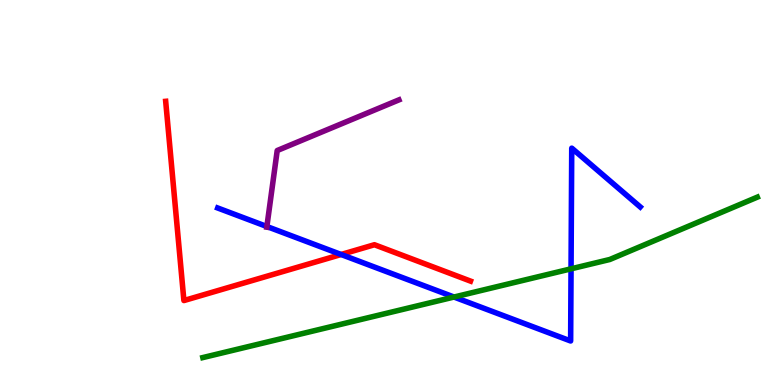[{'lines': ['blue', 'red'], 'intersections': [{'x': 4.4, 'y': 3.39}]}, {'lines': ['green', 'red'], 'intersections': []}, {'lines': ['purple', 'red'], 'intersections': []}, {'lines': ['blue', 'green'], 'intersections': [{'x': 5.86, 'y': 2.28}, {'x': 7.37, 'y': 3.02}]}, {'lines': ['blue', 'purple'], 'intersections': [{'x': 3.44, 'y': 4.12}]}, {'lines': ['green', 'purple'], 'intersections': []}]